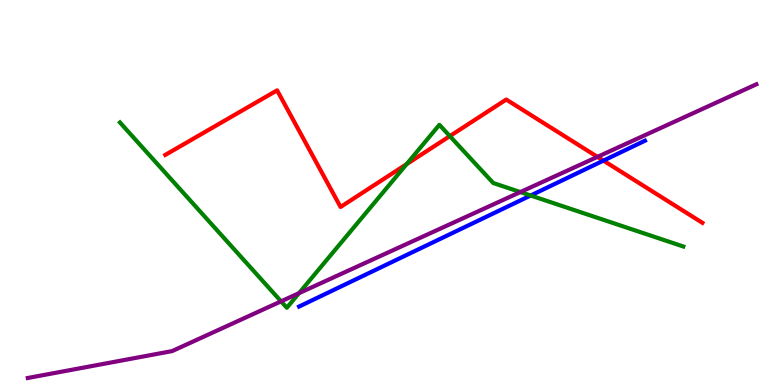[{'lines': ['blue', 'red'], 'intersections': [{'x': 7.79, 'y': 5.83}]}, {'lines': ['green', 'red'], 'intersections': [{'x': 5.25, 'y': 5.74}, {'x': 5.8, 'y': 6.46}]}, {'lines': ['purple', 'red'], 'intersections': [{'x': 7.71, 'y': 5.93}]}, {'lines': ['blue', 'green'], 'intersections': [{'x': 6.85, 'y': 4.92}]}, {'lines': ['blue', 'purple'], 'intersections': []}, {'lines': ['green', 'purple'], 'intersections': [{'x': 3.63, 'y': 2.17}, {'x': 3.86, 'y': 2.39}, {'x': 6.71, 'y': 5.01}]}]